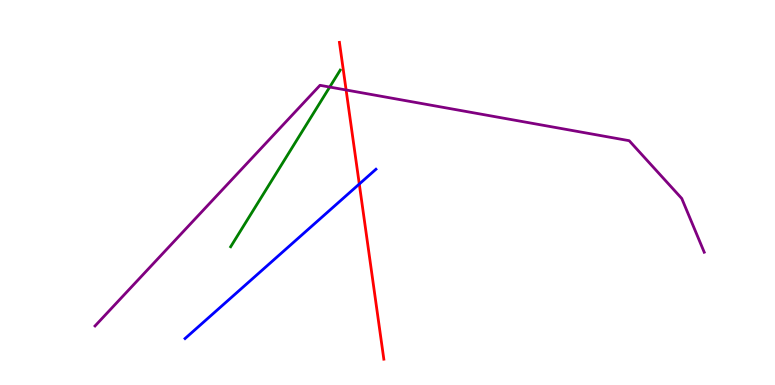[{'lines': ['blue', 'red'], 'intersections': [{'x': 4.64, 'y': 5.22}]}, {'lines': ['green', 'red'], 'intersections': []}, {'lines': ['purple', 'red'], 'intersections': [{'x': 4.47, 'y': 7.66}]}, {'lines': ['blue', 'green'], 'intersections': []}, {'lines': ['blue', 'purple'], 'intersections': []}, {'lines': ['green', 'purple'], 'intersections': [{'x': 4.25, 'y': 7.74}]}]